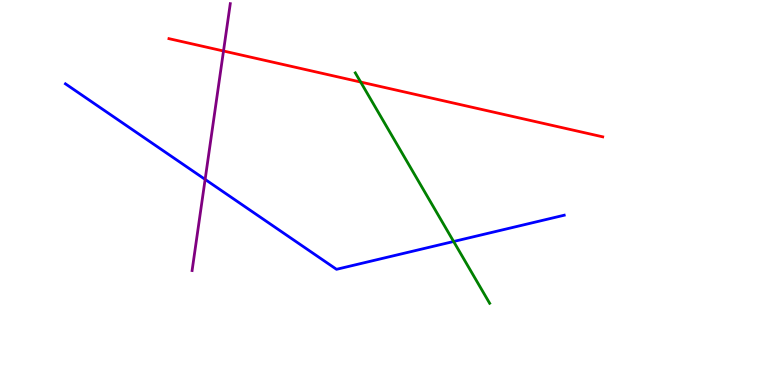[{'lines': ['blue', 'red'], 'intersections': []}, {'lines': ['green', 'red'], 'intersections': [{'x': 4.65, 'y': 7.87}]}, {'lines': ['purple', 'red'], 'intersections': [{'x': 2.88, 'y': 8.68}]}, {'lines': ['blue', 'green'], 'intersections': [{'x': 5.85, 'y': 3.73}]}, {'lines': ['blue', 'purple'], 'intersections': [{'x': 2.65, 'y': 5.34}]}, {'lines': ['green', 'purple'], 'intersections': []}]